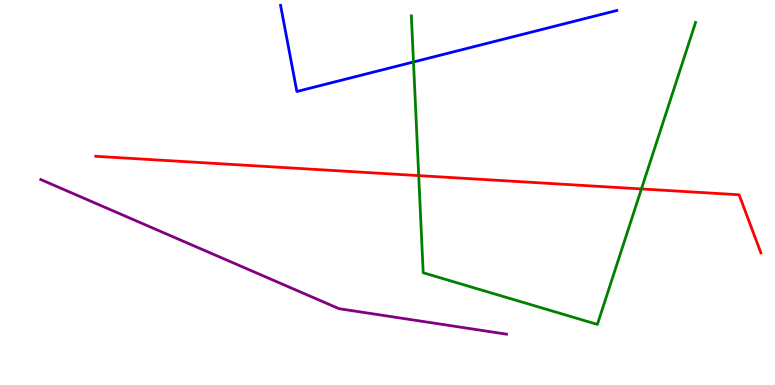[{'lines': ['blue', 'red'], 'intersections': []}, {'lines': ['green', 'red'], 'intersections': [{'x': 5.4, 'y': 5.44}, {'x': 8.28, 'y': 5.09}]}, {'lines': ['purple', 'red'], 'intersections': []}, {'lines': ['blue', 'green'], 'intersections': [{'x': 5.34, 'y': 8.39}]}, {'lines': ['blue', 'purple'], 'intersections': []}, {'lines': ['green', 'purple'], 'intersections': []}]